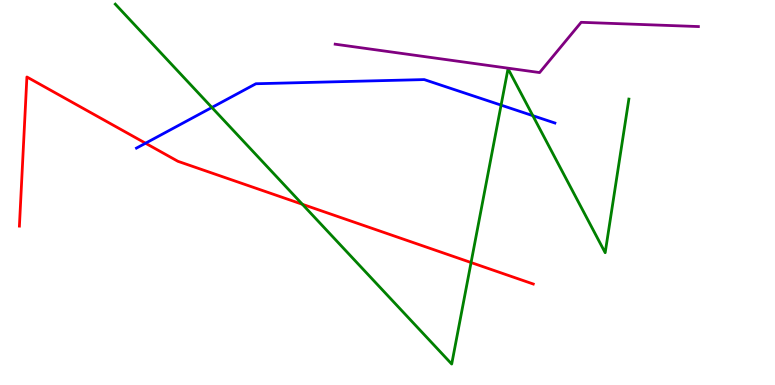[{'lines': ['blue', 'red'], 'intersections': [{'x': 1.88, 'y': 6.28}]}, {'lines': ['green', 'red'], 'intersections': [{'x': 3.9, 'y': 4.69}, {'x': 6.08, 'y': 3.18}]}, {'lines': ['purple', 'red'], 'intersections': []}, {'lines': ['blue', 'green'], 'intersections': [{'x': 2.73, 'y': 7.21}, {'x': 6.47, 'y': 7.27}, {'x': 6.88, 'y': 7.0}]}, {'lines': ['blue', 'purple'], 'intersections': []}, {'lines': ['green', 'purple'], 'intersections': []}]